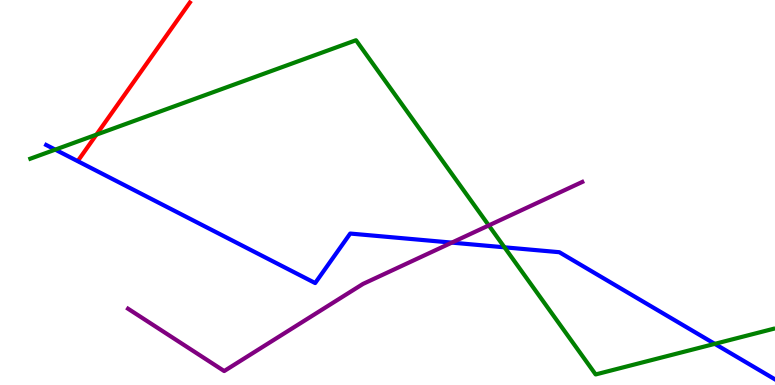[{'lines': ['blue', 'red'], 'intersections': []}, {'lines': ['green', 'red'], 'intersections': [{'x': 1.24, 'y': 6.5}]}, {'lines': ['purple', 'red'], 'intersections': []}, {'lines': ['blue', 'green'], 'intersections': [{'x': 0.713, 'y': 6.11}, {'x': 6.51, 'y': 3.58}, {'x': 9.22, 'y': 1.07}]}, {'lines': ['blue', 'purple'], 'intersections': [{'x': 5.83, 'y': 3.7}]}, {'lines': ['green', 'purple'], 'intersections': [{'x': 6.31, 'y': 4.14}]}]